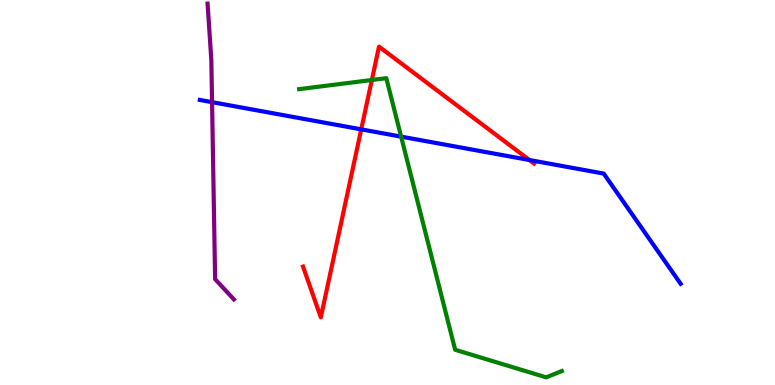[{'lines': ['blue', 'red'], 'intersections': [{'x': 4.66, 'y': 6.64}, {'x': 6.83, 'y': 5.84}]}, {'lines': ['green', 'red'], 'intersections': [{'x': 4.8, 'y': 7.92}]}, {'lines': ['purple', 'red'], 'intersections': []}, {'lines': ['blue', 'green'], 'intersections': [{'x': 5.18, 'y': 6.45}]}, {'lines': ['blue', 'purple'], 'intersections': [{'x': 2.74, 'y': 7.35}]}, {'lines': ['green', 'purple'], 'intersections': []}]